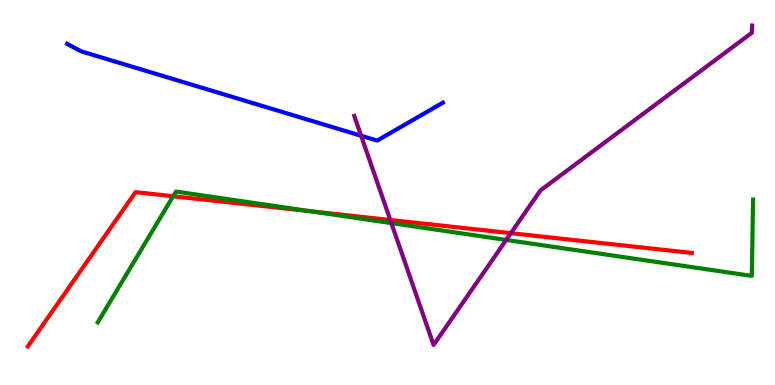[{'lines': ['blue', 'red'], 'intersections': []}, {'lines': ['green', 'red'], 'intersections': [{'x': 2.23, 'y': 4.9}, {'x': 4.01, 'y': 4.51}]}, {'lines': ['purple', 'red'], 'intersections': [{'x': 5.04, 'y': 4.29}, {'x': 6.59, 'y': 3.94}]}, {'lines': ['blue', 'green'], 'intersections': []}, {'lines': ['blue', 'purple'], 'intersections': [{'x': 4.66, 'y': 6.47}]}, {'lines': ['green', 'purple'], 'intersections': [{'x': 5.05, 'y': 4.21}, {'x': 6.53, 'y': 3.77}]}]